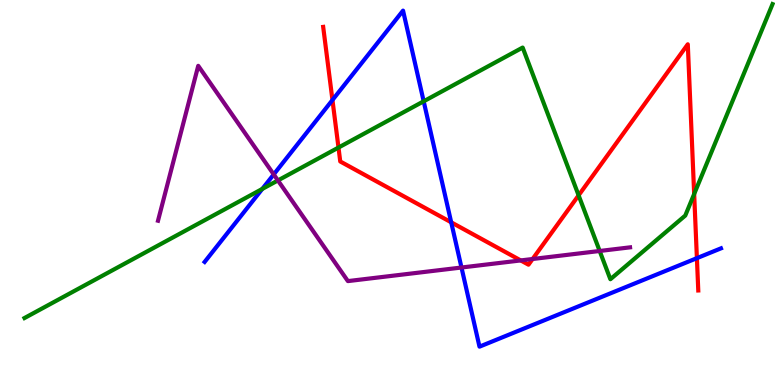[{'lines': ['blue', 'red'], 'intersections': [{'x': 4.29, 'y': 7.4}, {'x': 5.82, 'y': 4.23}, {'x': 8.99, 'y': 3.29}]}, {'lines': ['green', 'red'], 'intersections': [{'x': 4.37, 'y': 6.17}, {'x': 7.47, 'y': 4.93}, {'x': 8.96, 'y': 4.96}]}, {'lines': ['purple', 'red'], 'intersections': [{'x': 6.72, 'y': 3.24}, {'x': 6.87, 'y': 3.27}]}, {'lines': ['blue', 'green'], 'intersections': [{'x': 3.38, 'y': 5.09}, {'x': 5.47, 'y': 7.37}]}, {'lines': ['blue', 'purple'], 'intersections': [{'x': 3.53, 'y': 5.47}, {'x': 5.95, 'y': 3.05}]}, {'lines': ['green', 'purple'], 'intersections': [{'x': 3.59, 'y': 5.31}, {'x': 7.74, 'y': 3.48}]}]